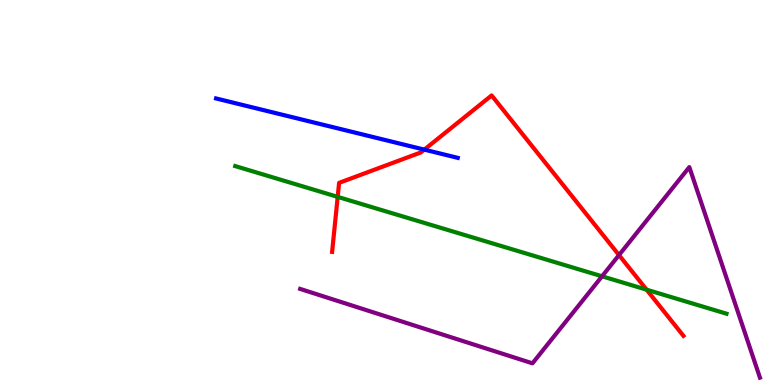[{'lines': ['blue', 'red'], 'intersections': [{'x': 5.47, 'y': 6.11}]}, {'lines': ['green', 'red'], 'intersections': [{'x': 4.36, 'y': 4.89}, {'x': 8.34, 'y': 2.48}]}, {'lines': ['purple', 'red'], 'intersections': [{'x': 7.99, 'y': 3.37}]}, {'lines': ['blue', 'green'], 'intersections': []}, {'lines': ['blue', 'purple'], 'intersections': []}, {'lines': ['green', 'purple'], 'intersections': [{'x': 7.77, 'y': 2.82}]}]